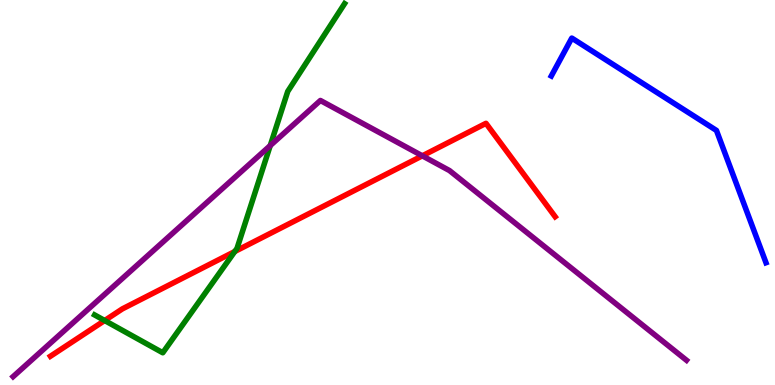[{'lines': ['blue', 'red'], 'intersections': []}, {'lines': ['green', 'red'], 'intersections': [{'x': 1.35, 'y': 1.67}, {'x': 3.03, 'y': 3.47}]}, {'lines': ['purple', 'red'], 'intersections': [{'x': 5.45, 'y': 5.95}]}, {'lines': ['blue', 'green'], 'intersections': []}, {'lines': ['blue', 'purple'], 'intersections': []}, {'lines': ['green', 'purple'], 'intersections': [{'x': 3.49, 'y': 6.22}]}]